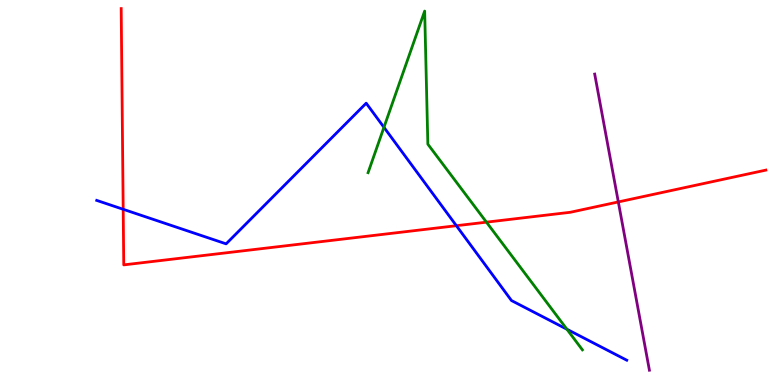[{'lines': ['blue', 'red'], 'intersections': [{'x': 1.59, 'y': 4.56}, {'x': 5.89, 'y': 4.14}]}, {'lines': ['green', 'red'], 'intersections': [{'x': 6.28, 'y': 4.23}]}, {'lines': ['purple', 'red'], 'intersections': [{'x': 7.98, 'y': 4.76}]}, {'lines': ['blue', 'green'], 'intersections': [{'x': 4.95, 'y': 6.69}, {'x': 7.31, 'y': 1.45}]}, {'lines': ['blue', 'purple'], 'intersections': []}, {'lines': ['green', 'purple'], 'intersections': []}]